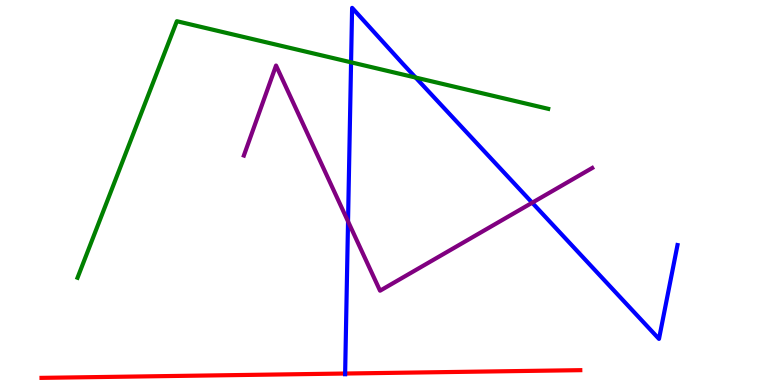[{'lines': ['blue', 'red'], 'intersections': [{'x': 4.45, 'y': 0.298}]}, {'lines': ['green', 'red'], 'intersections': []}, {'lines': ['purple', 'red'], 'intersections': []}, {'lines': ['blue', 'green'], 'intersections': [{'x': 4.53, 'y': 8.38}, {'x': 5.36, 'y': 7.99}]}, {'lines': ['blue', 'purple'], 'intersections': [{'x': 4.49, 'y': 4.25}, {'x': 6.87, 'y': 4.73}]}, {'lines': ['green', 'purple'], 'intersections': []}]